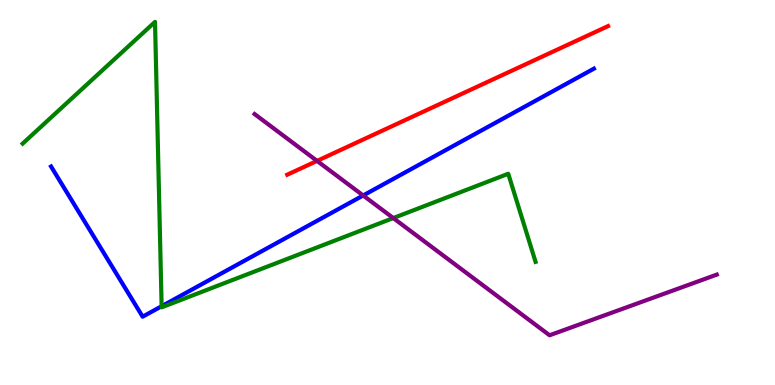[{'lines': ['blue', 'red'], 'intersections': []}, {'lines': ['green', 'red'], 'intersections': []}, {'lines': ['purple', 'red'], 'intersections': [{'x': 4.09, 'y': 5.82}]}, {'lines': ['blue', 'green'], 'intersections': [{'x': 2.09, 'y': 2.05}]}, {'lines': ['blue', 'purple'], 'intersections': [{'x': 4.69, 'y': 4.92}]}, {'lines': ['green', 'purple'], 'intersections': [{'x': 5.07, 'y': 4.34}]}]